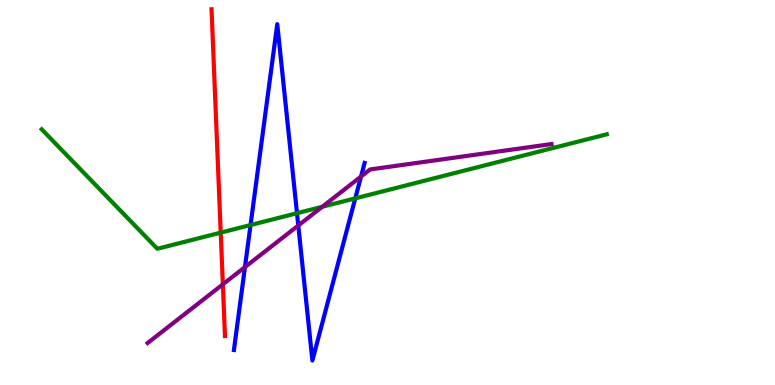[{'lines': ['blue', 'red'], 'intersections': []}, {'lines': ['green', 'red'], 'intersections': [{'x': 2.85, 'y': 3.96}]}, {'lines': ['purple', 'red'], 'intersections': [{'x': 2.88, 'y': 2.61}]}, {'lines': ['blue', 'green'], 'intersections': [{'x': 3.23, 'y': 4.15}, {'x': 3.83, 'y': 4.46}, {'x': 4.58, 'y': 4.85}]}, {'lines': ['blue', 'purple'], 'intersections': [{'x': 3.16, 'y': 3.06}, {'x': 3.85, 'y': 4.14}, {'x': 4.66, 'y': 5.41}]}, {'lines': ['green', 'purple'], 'intersections': [{'x': 4.16, 'y': 4.63}]}]